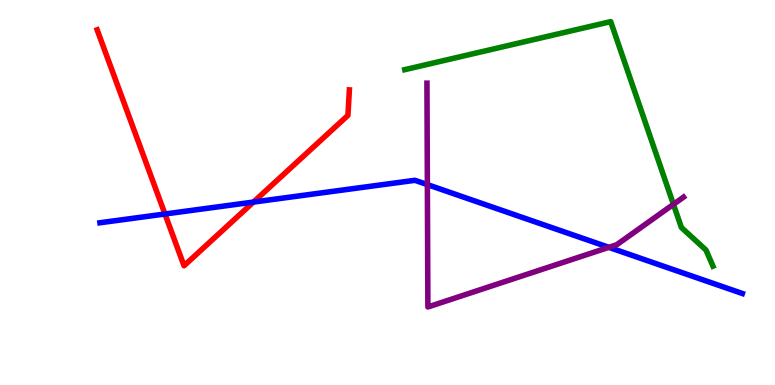[{'lines': ['blue', 'red'], 'intersections': [{'x': 2.13, 'y': 4.44}, {'x': 3.27, 'y': 4.75}]}, {'lines': ['green', 'red'], 'intersections': []}, {'lines': ['purple', 'red'], 'intersections': []}, {'lines': ['blue', 'green'], 'intersections': []}, {'lines': ['blue', 'purple'], 'intersections': [{'x': 5.51, 'y': 5.21}, {'x': 7.86, 'y': 3.58}]}, {'lines': ['green', 'purple'], 'intersections': [{'x': 8.69, 'y': 4.69}]}]